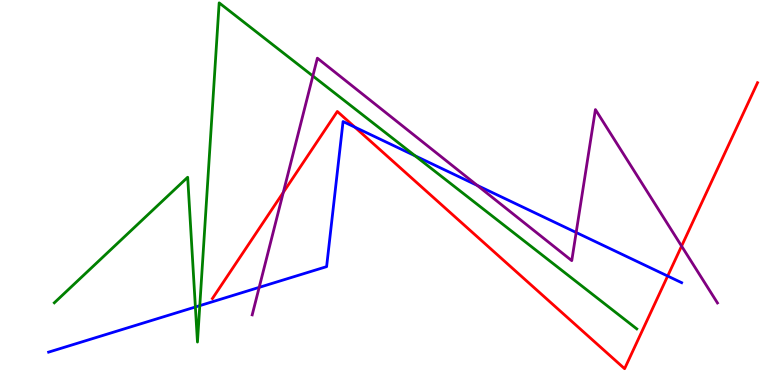[{'lines': ['blue', 'red'], 'intersections': [{'x': 4.58, 'y': 6.7}, {'x': 8.62, 'y': 2.83}]}, {'lines': ['green', 'red'], 'intersections': []}, {'lines': ['purple', 'red'], 'intersections': [{'x': 3.66, 'y': 5.0}, {'x': 8.79, 'y': 3.61}]}, {'lines': ['blue', 'green'], 'intersections': [{'x': 2.52, 'y': 2.03}, {'x': 2.58, 'y': 2.06}, {'x': 5.36, 'y': 5.95}]}, {'lines': ['blue', 'purple'], 'intersections': [{'x': 3.34, 'y': 2.54}, {'x': 6.16, 'y': 5.18}, {'x': 7.43, 'y': 3.96}]}, {'lines': ['green', 'purple'], 'intersections': [{'x': 4.04, 'y': 8.03}]}]